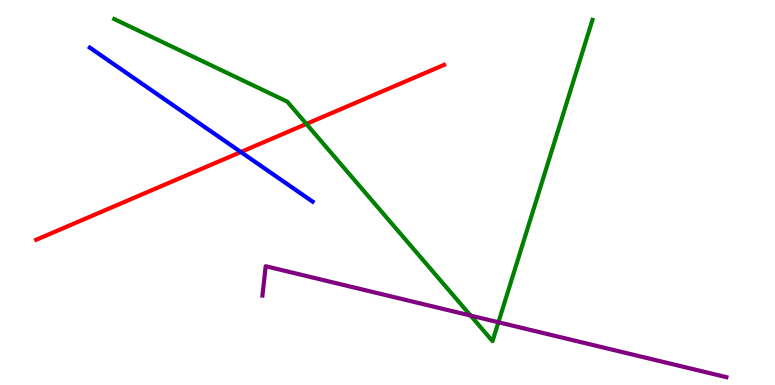[{'lines': ['blue', 'red'], 'intersections': [{'x': 3.11, 'y': 6.05}]}, {'lines': ['green', 'red'], 'intersections': [{'x': 3.95, 'y': 6.78}]}, {'lines': ['purple', 'red'], 'intersections': []}, {'lines': ['blue', 'green'], 'intersections': []}, {'lines': ['blue', 'purple'], 'intersections': []}, {'lines': ['green', 'purple'], 'intersections': [{'x': 6.07, 'y': 1.8}, {'x': 6.43, 'y': 1.63}]}]